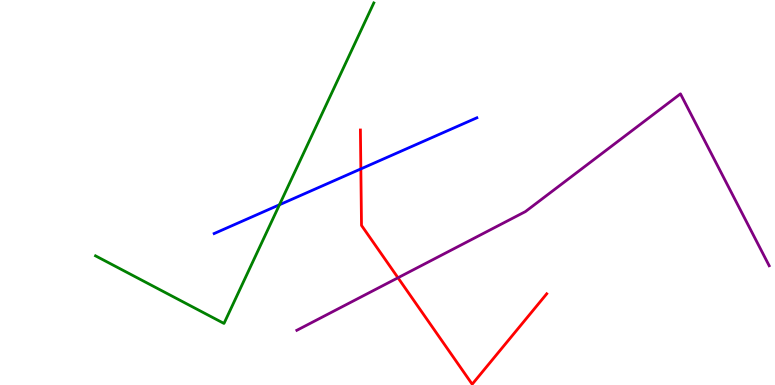[{'lines': ['blue', 'red'], 'intersections': [{'x': 4.66, 'y': 5.61}]}, {'lines': ['green', 'red'], 'intersections': []}, {'lines': ['purple', 'red'], 'intersections': [{'x': 5.14, 'y': 2.79}]}, {'lines': ['blue', 'green'], 'intersections': [{'x': 3.61, 'y': 4.68}]}, {'lines': ['blue', 'purple'], 'intersections': []}, {'lines': ['green', 'purple'], 'intersections': []}]